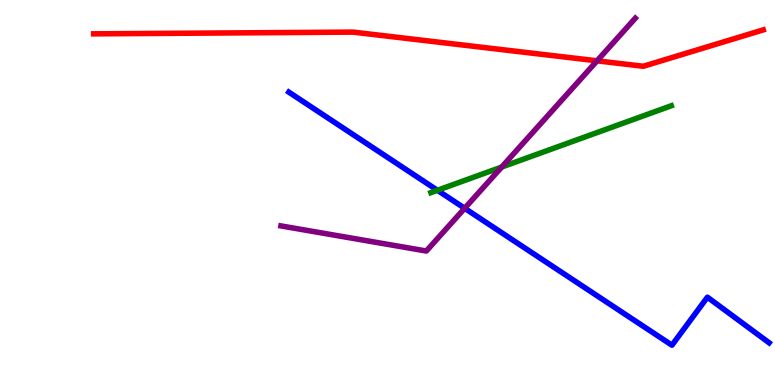[{'lines': ['blue', 'red'], 'intersections': []}, {'lines': ['green', 'red'], 'intersections': []}, {'lines': ['purple', 'red'], 'intersections': [{'x': 7.7, 'y': 8.42}]}, {'lines': ['blue', 'green'], 'intersections': [{'x': 5.64, 'y': 5.06}]}, {'lines': ['blue', 'purple'], 'intersections': [{'x': 6.0, 'y': 4.59}]}, {'lines': ['green', 'purple'], 'intersections': [{'x': 6.47, 'y': 5.66}]}]